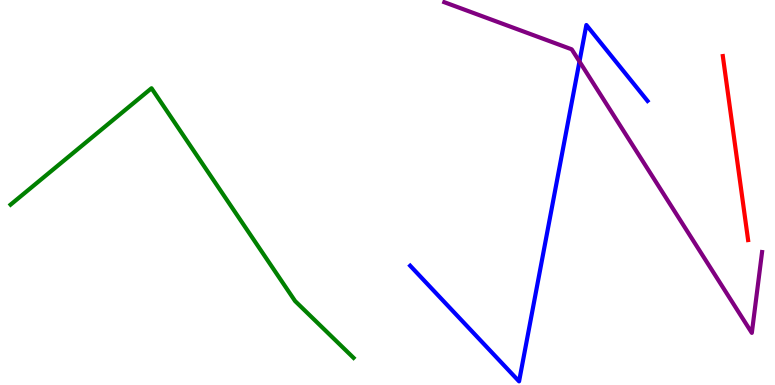[{'lines': ['blue', 'red'], 'intersections': []}, {'lines': ['green', 'red'], 'intersections': []}, {'lines': ['purple', 'red'], 'intersections': []}, {'lines': ['blue', 'green'], 'intersections': []}, {'lines': ['blue', 'purple'], 'intersections': [{'x': 7.48, 'y': 8.4}]}, {'lines': ['green', 'purple'], 'intersections': []}]